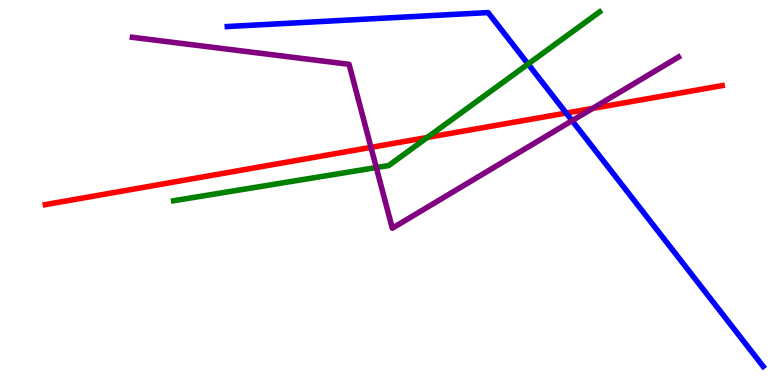[{'lines': ['blue', 'red'], 'intersections': [{'x': 7.31, 'y': 7.06}]}, {'lines': ['green', 'red'], 'intersections': [{'x': 5.51, 'y': 6.43}]}, {'lines': ['purple', 'red'], 'intersections': [{'x': 4.79, 'y': 6.17}, {'x': 7.65, 'y': 7.18}]}, {'lines': ['blue', 'green'], 'intersections': [{'x': 6.81, 'y': 8.34}]}, {'lines': ['blue', 'purple'], 'intersections': [{'x': 7.38, 'y': 6.87}]}, {'lines': ['green', 'purple'], 'intersections': [{'x': 4.86, 'y': 5.65}]}]